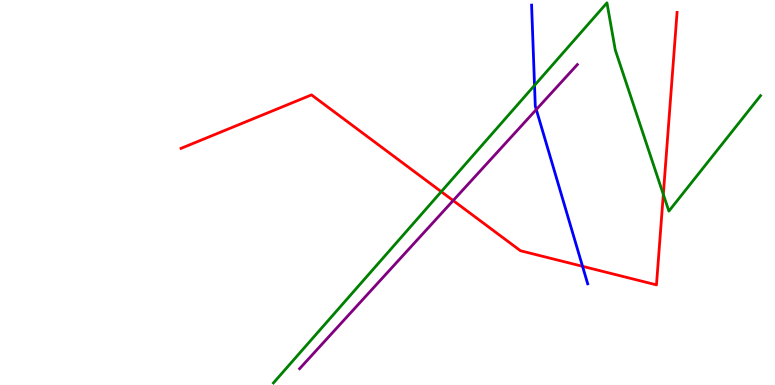[{'lines': ['blue', 'red'], 'intersections': [{'x': 7.52, 'y': 3.08}]}, {'lines': ['green', 'red'], 'intersections': [{'x': 5.69, 'y': 5.02}, {'x': 8.56, 'y': 4.95}]}, {'lines': ['purple', 'red'], 'intersections': [{'x': 5.85, 'y': 4.79}]}, {'lines': ['blue', 'green'], 'intersections': [{'x': 6.9, 'y': 7.78}]}, {'lines': ['blue', 'purple'], 'intersections': [{'x': 6.92, 'y': 7.15}]}, {'lines': ['green', 'purple'], 'intersections': []}]